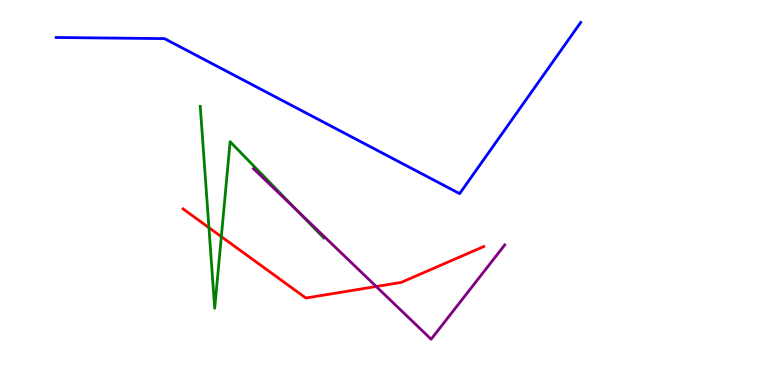[{'lines': ['blue', 'red'], 'intersections': []}, {'lines': ['green', 'red'], 'intersections': [{'x': 2.7, 'y': 4.09}, {'x': 2.86, 'y': 3.85}]}, {'lines': ['purple', 'red'], 'intersections': [{'x': 4.85, 'y': 2.56}]}, {'lines': ['blue', 'green'], 'intersections': []}, {'lines': ['blue', 'purple'], 'intersections': []}, {'lines': ['green', 'purple'], 'intersections': [{'x': 3.84, 'y': 4.52}]}]